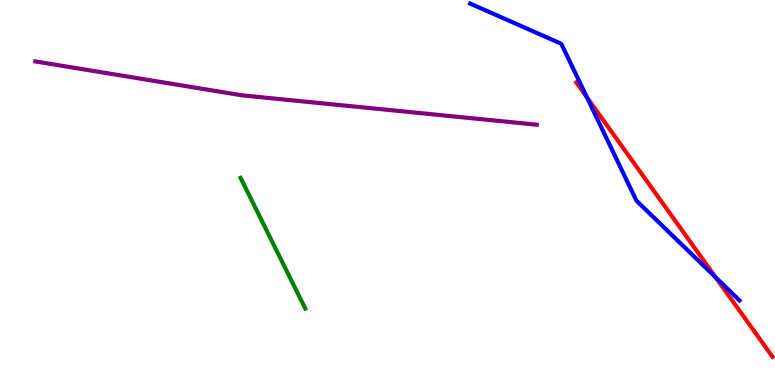[{'lines': ['blue', 'red'], 'intersections': [{'x': 7.57, 'y': 7.47}, {'x': 9.24, 'y': 2.79}]}, {'lines': ['green', 'red'], 'intersections': []}, {'lines': ['purple', 'red'], 'intersections': []}, {'lines': ['blue', 'green'], 'intersections': []}, {'lines': ['blue', 'purple'], 'intersections': []}, {'lines': ['green', 'purple'], 'intersections': []}]